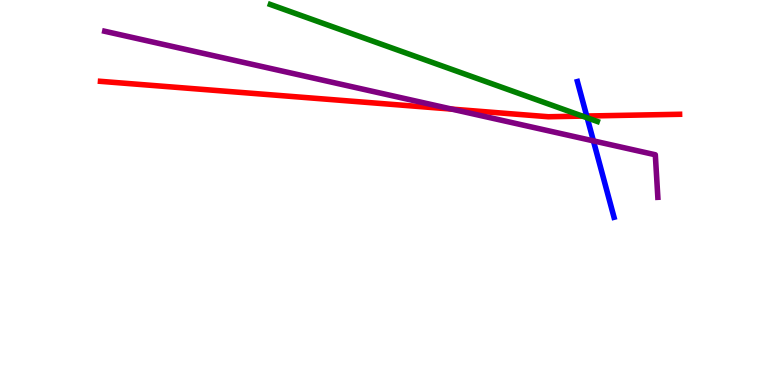[{'lines': ['blue', 'red'], 'intersections': [{'x': 7.57, 'y': 6.99}]}, {'lines': ['green', 'red'], 'intersections': [{'x': 7.51, 'y': 6.98}]}, {'lines': ['purple', 'red'], 'intersections': [{'x': 5.83, 'y': 7.17}]}, {'lines': ['blue', 'green'], 'intersections': [{'x': 7.58, 'y': 6.94}]}, {'lines': ['blue', 'purple'], 'intersections': [{'x': 7.66, 'y': 6.34}]}, {'lines': ['green', 'purple'], 'intersections': []}]